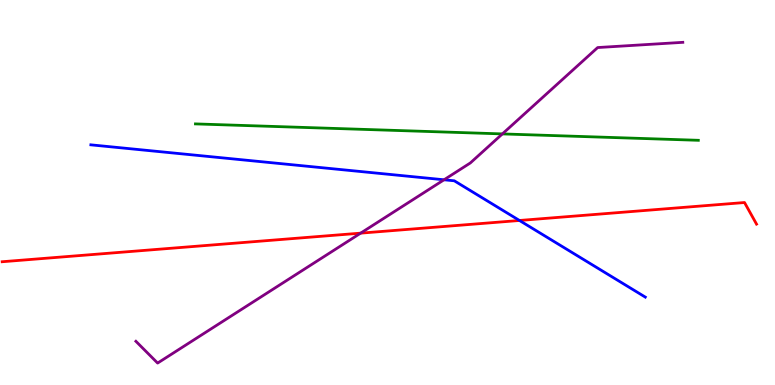[{'lines': ['blue', 'red'], 'intersections': [{'x': 6.7, 'y': 4.27}]}, {'lines': ['green', 'red'], 'intersections': []}, {'lines': ['purple', 'red'], 'intersections': [{'x': 4.65, 'y': 3.94}]}, {'lines': ['blue', 'green'], 'intersections': []}, {'lines': ['blue', 'purple'], 'intersections': [{'x': 5.73, 'y': 5.33}]}, {'lines': ['green', 'purple'], 'intersections': [{'x': 6.48, 'y': 6.52}]}]